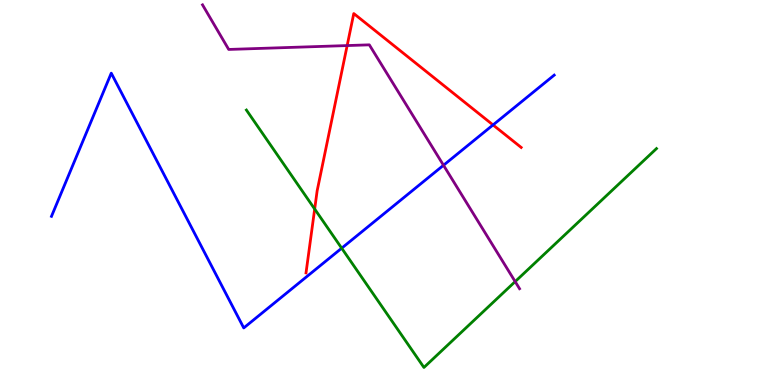[{'lines': ['blue', 'red'], 'intersections': [{'x': 6.36, 'y': 6.75}]}, {'lines': ['green', 'red'], 'intersections': [{'x': 4.06, 'y': 4.57}]}, {'lines': ['purple', 'red'], 'intersections': [{'x': 4.48, 'y': 8.82}]}, {'lines': ['blue', 'green'], 'intersections': [{'x': 4.41, 'y': 3.55}]}, {'lines': ['blue', 'purple'], 'intersections': [{'x': 5.72, 'y': 5.71}]}, {'lines': ['green', 'purple'], 'intersections': [{'x': 6.65, 'y': 2.69}]}]